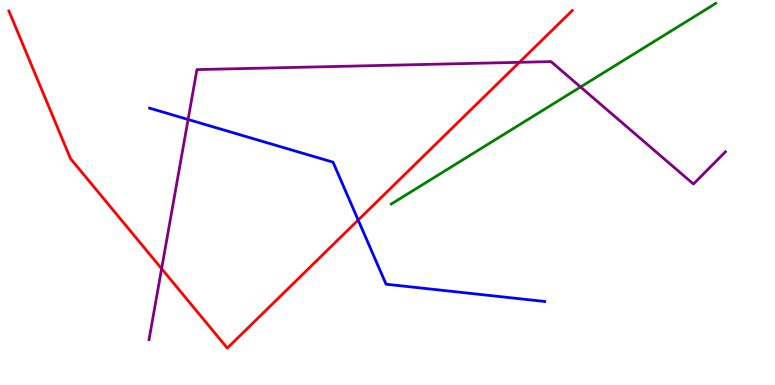[{'lines': ['blue', 'red'], 'intersections': [{'x': 4.62, 'y': 4.28}]}, {'lines': ['green', 'red'], 'intersections': []}, {'lines': ['purple', 'red'], 'intersections': [{'x': 2.09, 'y': 3.02}, {'x': 6.7, 'y': 8.38}]}, {'lines': ['blue', 'green'], 'intersections': []}, {'lines': ['blue', 'purple'], 'intersections': [{'x': 2.43, 'y': 6.9}]}, {'lines': ['green', 'purple'], 'intersections': [{'x': 7.49, 'y': 7.74}]}]